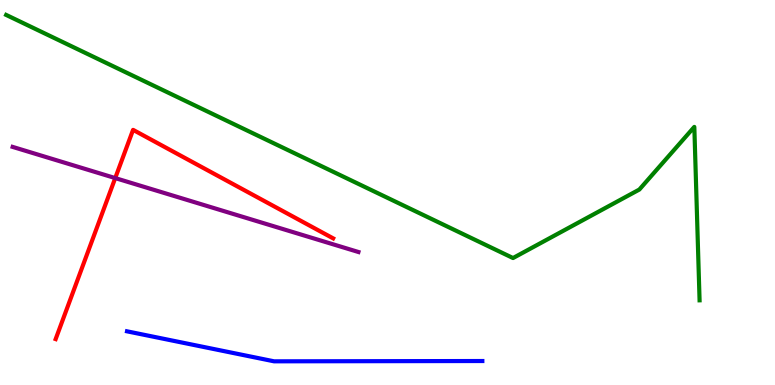[{'lines': ['blue', 'red'], 'intersections': []}, {'lines': ['green', 'red'], 'intersections': []}, {'lines': ['purple', 'red'], 'intersections': [{'x': 1.49, 'y': 5.37}]}, {'lines': ['blue', 'green'], 'intersections': []}, {'lines': ['blue', 'purple'], 'intersections': []}, {'lines': ['green', 'purple'], 'intersections': []}]